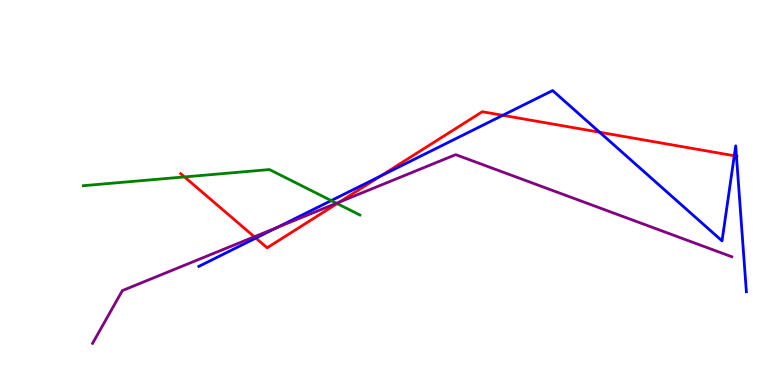[{'lines': ['blue', 'red'], 'intersections': [{'x': 3.3, 'y': 3.82}, {'x': 4.91, 'y': 5.43}, {'x': 6.49, 'y': 7.01}, {'x': 7.74, 'y': 6.57}, {'x': 9.47, 'y': 5.95}, {'x': 9.5, 'y': 5.94}]}, {'lines': ['green', 'red'], 'intersections': [{'x': 2.38, 'y': 5.4}, {'x': 4.35, 'y': 4.71}]}, {'lines': ['purple', 'red'], 'intersections': [{'x': 3.28, 'y': 3.85}, {'x': 4.38, 'y': 4.75}]}, {'lines': ['blue', 'green'], 'intersections': [{'x': 4.27, 'y': 4.79}]}, {'lines': ['blue', 'purple'], 'intersections': [{'x': 3.58, 'y': 4.09}]}, {'lines': ['green', 'purple'], 'intersections': [{'x': 4.34, 'y': 4.72}]}]